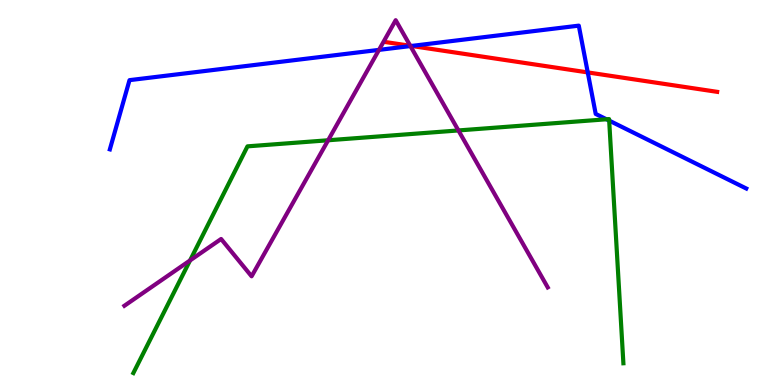[{'lines': ['blue', 'red'], 'intersections': [{'x': 5.31, 'y': 8.81}, {'x': 7.58, 'y': 8.12}]}, {'lines': ['green', 'red'], 'intersections': []}, {'lines': ['purple', 'red'], 'intersections': [{'x': 5.29, 'y': 8.81}]}, {'lines': ['blue', 'green'], 'intersections': [{'x': 7.83, 'y': 6.9}, {'x': 7.86, 'y': 6.87}]}, {'lines': ['blue', 'purple'], 'intersections': [{'x': 4.89, 'y': 8.7}, {'x': 5.3, 'y': 8.8}]}, {'lines': ['green', 'purple'], 'intersections': [{'x': 2.45, 'y': 3.24}, {'x': 4.23, 'y': 6.36}, {'x': 5.92, 'y': 6.61}]}]